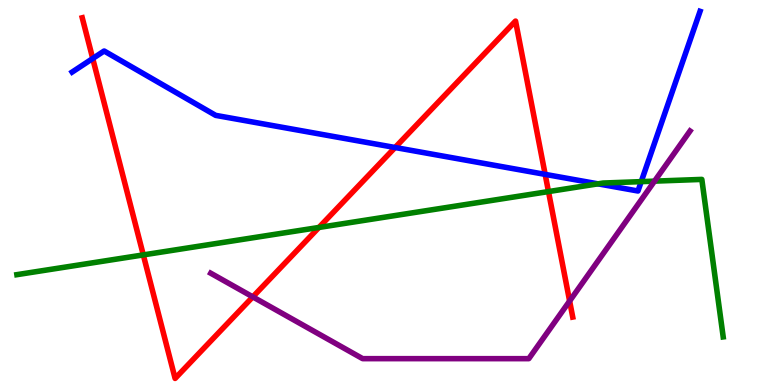[{'lines': ['blue', 'red'], 'intersections': [{'x': 1.2, 'y': 8.48}, {'x': 5.1, 'y': 6.17}, {'x': 7.03, 'y': 5.47}]}, {'lines': ['green', 'red'], 'intersections': [{'x': 1.85, 'y': 3.38}, {'x': 4.12, 'y': 4.09}, {'x': 7.08, 'y': 5.02}]}, {'lines': ['purple', 'red'], 'intersections': [{'x': 3.26, 'y': 2.29}, {'x': 7.35, 'y': 2.18}]}, {'lines': ['blue', 'green'], 'intersections': [{'x': 7.72, 'y': 5.22}, {'x': 8.27, 'y': 5.28}]}, {'lines': ['blue', 'purple'], 'intersections': []}, {'lines': ['green', 'purple'], 'intersections': [{'x': 8.45, 'y': 5.3}]}]